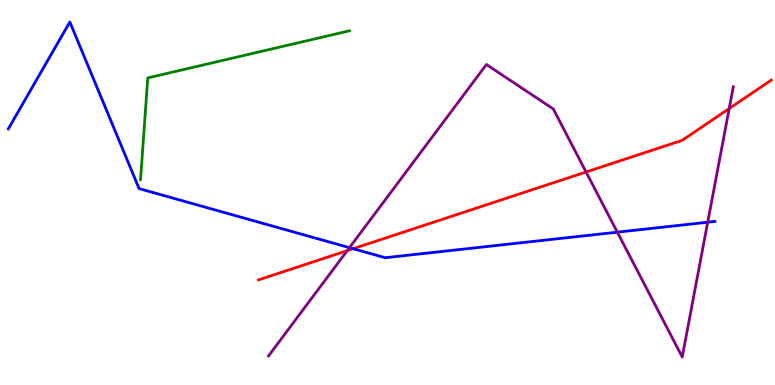[{'lines': ['blue', 'red'], 'intersections': [{'x': 4.56, 'y': 3.54}]}, {'lines': ['green', 'red'], 'intersections': []}, {'lines': ['purple', 'red'], 'intersections': [{'x': 4.48, 'y': 3.49}, {'x': 7.56, 'y': 5.53}, {'x': 9.41, 'y': 7.18}]}, {'lines': ['blue', 'green'], 'intersections': []}, {'lines': ['blue', 'purple'], 'intersections': [{'x': 4.51, 'y': 3.57}, {'x': 7.97, 'y': 3.97}, {'x': 9.13, 'y': 4.23}]}, {'lines': ['green', 'purple'], 'intersections': []}]